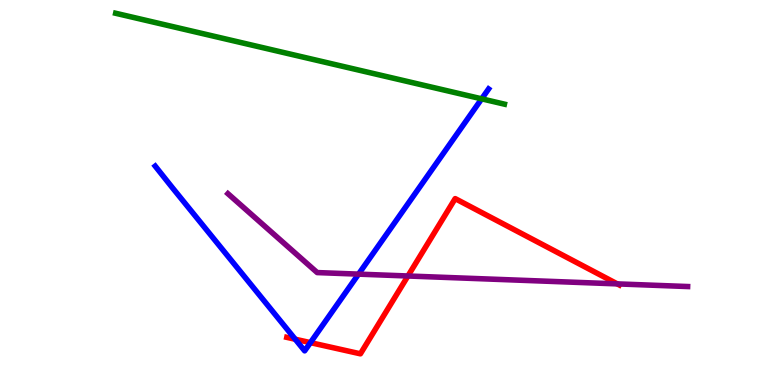[{'lines': ['blue', 'red'], 'intersections': [{'x': 3.81, 'y': 1.19}, {'x': 4.01, 'y': 1.1}]}, {'lines': ['green', 'red'], 'intersections': []}, {'lines': ['purple', 'red'], 'intersections': [{'x': 5.26, 'y': 2.83}, {'x': 7.96, 'y': 2.63}]}, {'lines': ['blue', 'green'], 'intersections': [{'x': 6.22, 'y': 7.43}]}, {'lines': ['blue', 'purple'], 'intersections': [{'x': 4.63, 'y': 2.88}]}, {'lines': ['green', 'purple'], 'intersections': []}]